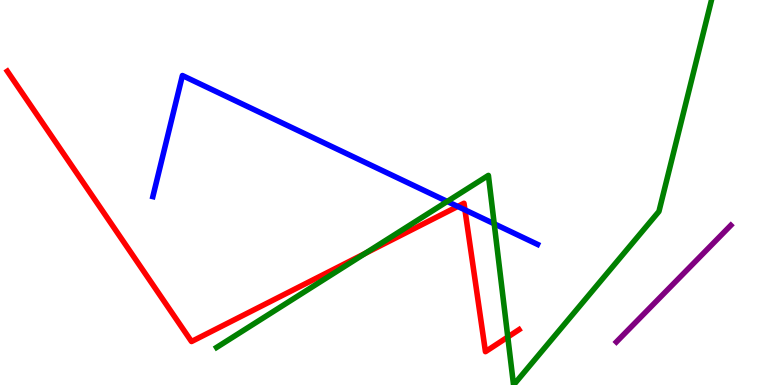[{'lines': ['blue', 'red'], 'intersections': [{'x': 5.91, 'y': 4.64}, {'x': 6.0, 'y': 4.55}]}, {'lines': ['green', 'red'], 'intersections': [{'x': 4.71, 'y': 3.42}, {'x': 6.55, 'y': 1.25}]}, {'lines': ['purple', 'red'], 'intersections': []}, {'lines': ['blue', 'green'], 'intersections': [{'x': 5.77, 'y': 4.77}, {'x': 6.38, 'y': 4.19}]}, {'lines': ['blue', 'purple'], 'intersections': []}, {'lines': ['green', 'purple'], 'intersections': []}]